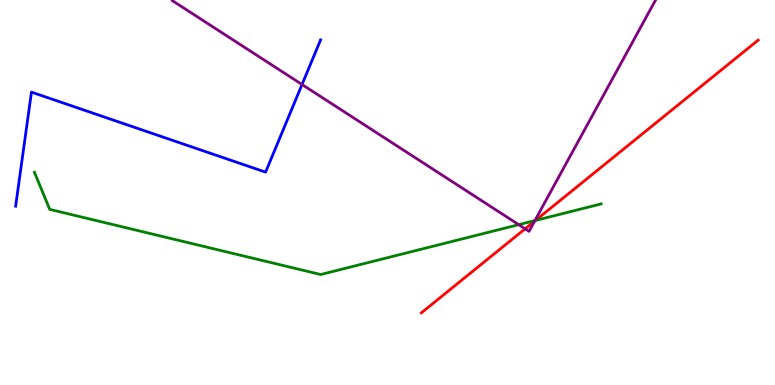[{'lines': ['blue', 'red'], 'intersections': []}, {'lines': ['green', 'red'], 'intersections': [{'x': 6.91, 'y': 4.27}]}, {'lines': ['purple', 'red'], 'intersections': [{'x': 6.78, 'y': 4.06}, {'x': 6.9, 'y': 4.26}]}, {'lines': ['blue', 'green'], 'intersections': []}, {'lines': ['blue', 'purple'], 'intersections': [{'x': 3.9, 'y': 7.8}]}, {'lines': ['green', 'purple'], 'intersections': [{'x': 6.69, 'y': 4.16}, {'x': 6.9, 'y': 4.27}]}]